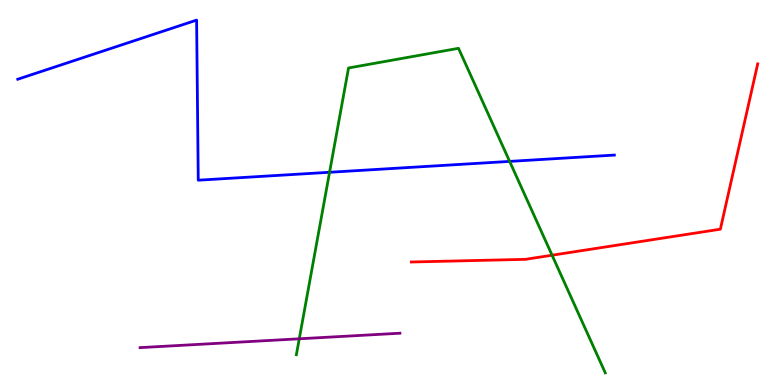[{'lines': ['blue', 'red'], 'intersections': []}, {'lines': ['green', 'red'], 'intersections': [{'x': 7.12, 'y': 3.37}]}, {'lines': ['purple', 'red'], 'intersections': []}, {'lines': ['blue', 'green'], 'intersections': [{'x': 4.25, 'y': 5.53}, {'x': 6.58, 'y': 5.81}]}, {'lines': ['blue', 'purple'], 'intersections': []}, {'lines': ['green', 'purple'], 'intersections': [{'x': 3.86, 'y': 1.2}]}]